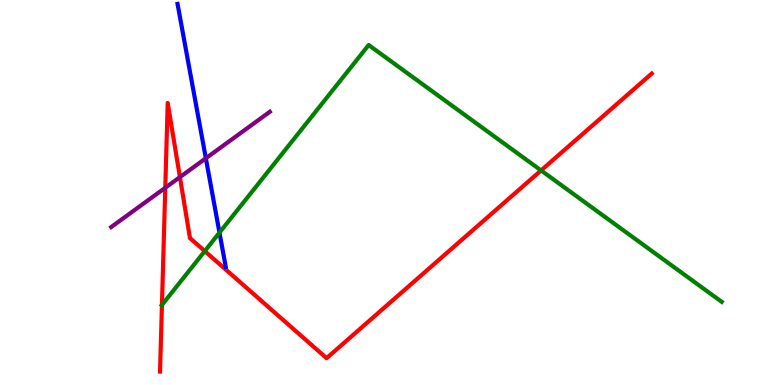[{'lines': ['blue', 'red'], 'intersections': []}, {'lines': ['green', 'red'], 'intersections': [{'x': 2.09, 'y': 2.08}, {'x': 2.64, 'y': 3.48}, {'x': 6.98, 'y': 5.57}]}, {'lines': ['purple', 'red'], 'intersections': [{'x': 2.13, 'y': 5.12}, {'x': 2.32, 'y': 5.4}]}, {'lines': ['blue', 'green'], 'intersections': [{'x': 2.83, 'y': 3.96}]}, {'lines': ['blue', 'purple'], 'intersections': [{'x': 2.66, 'y': 5.89}]}, {'lines': ['green', 'purple'], 'intersections': []}]